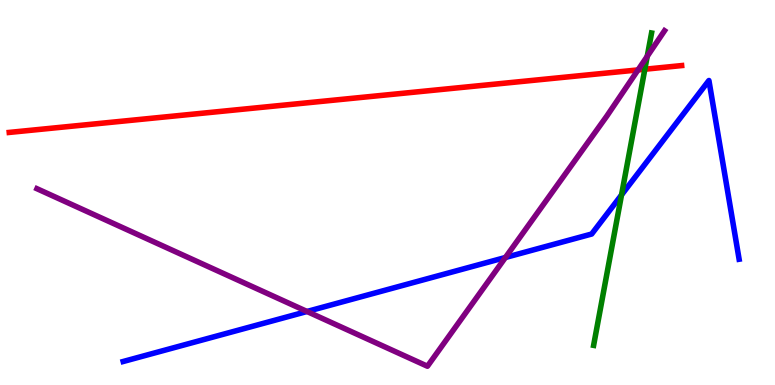[{'lines': ['blue', 'red'], 'intersections': []}, {'lines': ['green', 'red'], 'intersections': [{'x': 8.32, 'y': 8.2}]}, {'lines': ['purple', 'red'], 'intersections': [{'x': 8.23, 'y': 8.18}]}, {'lines': ['blue', 'green'], 'intersections': [{'x': 8.02, 'y': 4.94}]}, {'lines': ['blue', 'purple'], 'intersections': [{'x': 3.96, 'y': 1.91}, {'x': 6.52, 'y': 3.31}]}, {'lines': ['green', 'purple'], 'intersections': [{'x': 8.35, 'y': 8.54}]}]